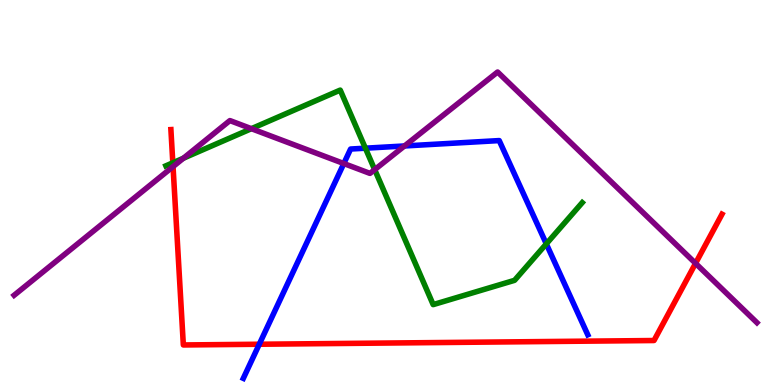[{'lines': ['blue', 'red'], 'intersections': [{'x': 3.35, 'y': 1.06}]}, {'lines': ['green', 'red'], 'intersections': [{'x': 2.23, 'y': 5.77}]}, {'lines': ['purple', 'red'], 'intersections': [{'x': 2.23, 'y': 5.67}, {'x': 8.97, 'y': 3.16}]}, {'lines': ['blue', 'green'], 'intersections': [{'x': 4.71, 'y': 6.15}, {'x': 7.05, 'y': 3.67}]}, {'lines': ['blue', 'purple'], 'intersections': [{'x': 4.44, 'y': 5.75}, {'x': 5.22, 'y': 6.21}]}, {'lines': ['green', 'purple'], 'intersections': [{'x': 2.37, 'y': 5.89}, {'x': 3.24, 'y': 6.66}, {'x': 4.83, 'y': 5.59}]}]